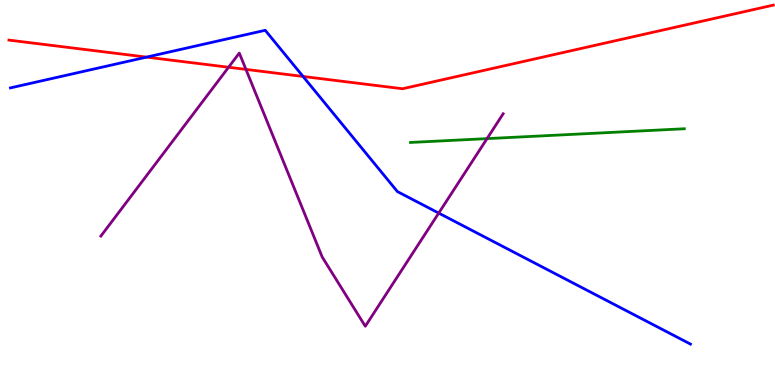[{'lines': ['blue', 'red'], 'intersections': [{'x': 1.89, 'y': 8.52}, {'x': 3.91, 'y': 8.01}]}, {'lines': ['green', 'red'], 'intersections': []}, {'lines': ['purple', 'red'], 'intersections': [{'x': 2.95, 'y': 8.25}, {'x': 3.17, 'y': 8.2}]}, {'lines': ['blue', 'green'], 'intersections': []}, {'lines': ['blue', 'purple'], 'intersections': [{'x': 5.66, 'y': 4.47}]}, {'lines': ['green', 'purple'], 'intersections': [{'x': 6.28, 'y': 6.4}]}]